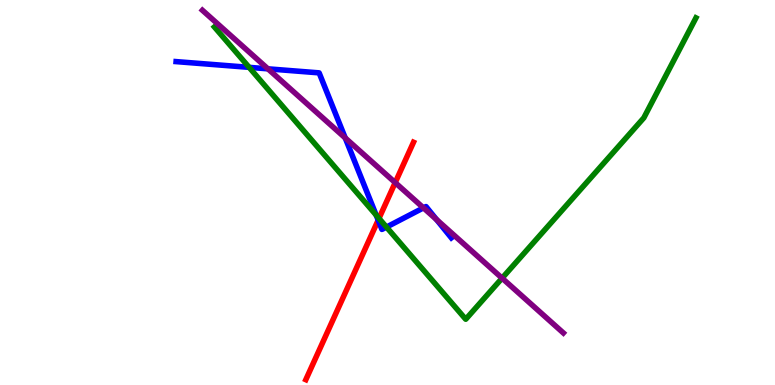[{'lines': ['blue', 'red'], 'intersections': [{'x': 4.88, 'y': 4.28}]}, {'lines': ['green', 'red'], 'intersections': [{'x': 4.89, 'y': 4.33}]}, {'lines': ['purple', 'red'], 'intersections': [{'x': 5.1, 'y': 5.26}]}, {'lines': ['blue', 'green'], 'intersections': [{'x': 3.21, 'y': 8.25}, {'x': 4.85, 'y': 4.41}, {'x': 4.99, 'y': 4.1}]}, {'lines': ['blue', 'purple'], 'intersections': [{'x': 3.46, 'y': 8.21}, {'x': 4.45, 'y': 6.42}, {'x': 5.46, 'y': 4.6}, {'x': 5.63, 'y': 4.3}]}, {'lines': ['green', 'purple'], 'intersections': [{'x': 6.48, 'y': 2.78}]}]